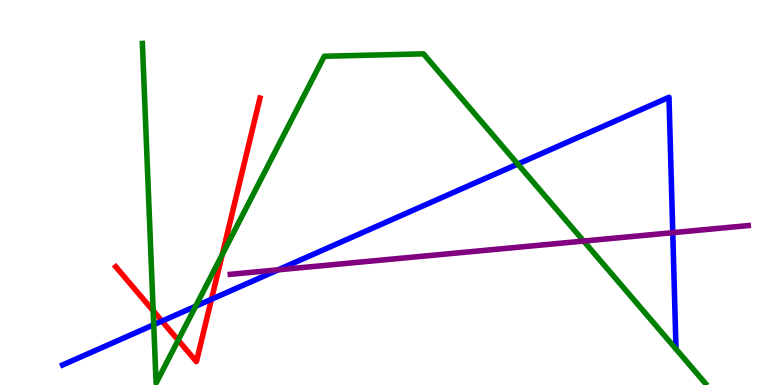[{'lines': ['blue', 'red'], 'intersections': [{'x': 2.09, 'y': 1.66}, {'x': 2.73, 'y': 2.23}]}, {'lines': ['green', 'red'], 'intersections': [{'x': 1.98, 'y': 1.93}, {'x': 2.3, 'y': 1.16}, {'x': 2.87, 'y': 3.39}]}, {'lines': ['purple', 'red'], 'intersections': []}, {'lines': ['blue', 'green'], 'intersections': [{'x': 1.98, 'y': 1.57}, {'x': 2.52, 'y': 2.05}, {'x': 6.68, 'y': 5.74}]}, {'lines': ['blue', 'purple'], 'intersections': [{'x': 3.59, 'y': 2.99}, {'x': 8.68, 'y': 3.96}]}, {'lines': ['green', 'purple'], 'intersections': [{'x': 7.53, 'y': 3.74}]}]